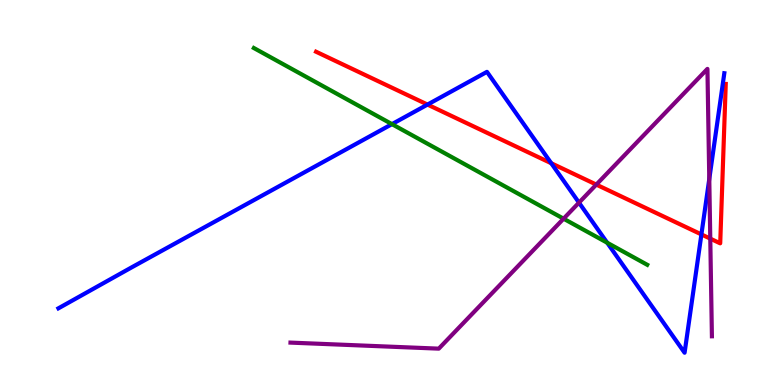[{'lines': ['blue', 'red'], 'intersections': [{'x': 5.52, 'y': 7.28}, {'x': 7.11, 'y': 5.76}, {'x': 9.05, 'y': 3.91}]}, {'lines': ['green', 'red'], 'intersections': []}, {'lines': ['purple', 'red'], 'intersections': [{'x': 7.69, 'y': 5.21}, {'x': 9.16, 'y': 3.8}]}, {'lines': ['blue', 'green'], 'intersections': [{'x': 5.06, 'y': 6.78}, {'x': 7.83, 'y': 3.7}]}, {'lines': ['blue', 'purple'], 'intersections': [{'x': 7.47, 'y': 4.74}, {'x': 9.15, 'y': 5.35}]}, {'lines': ['green', 'purple'], 'intersections': [{'x': 7.27, 'y': 4.32}]}]